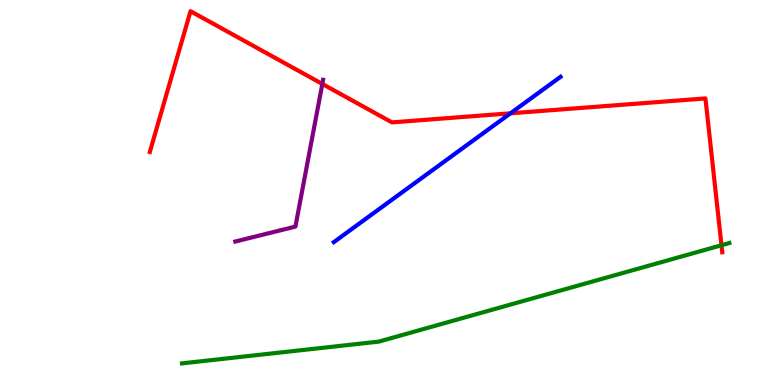[{'lines': ['blue', 'red'], 'intersections': [{'x': 6.59, 'y': 7.06}]}, {'lines': ['green', 'red'], 'intersections': [{'x': 9.31, 'y': 3.63}]}, {'lines': ['purple', 'red'], 'intersections': [{'x': 4.16, 'y': 7.82}]}, {'lines': ['blue', 'green'], 'intersections': []}, {'lines': ['blue', 'purple'], 'intersections': []}, {'lines': ['green', 'purple'], 'intersections': []}]